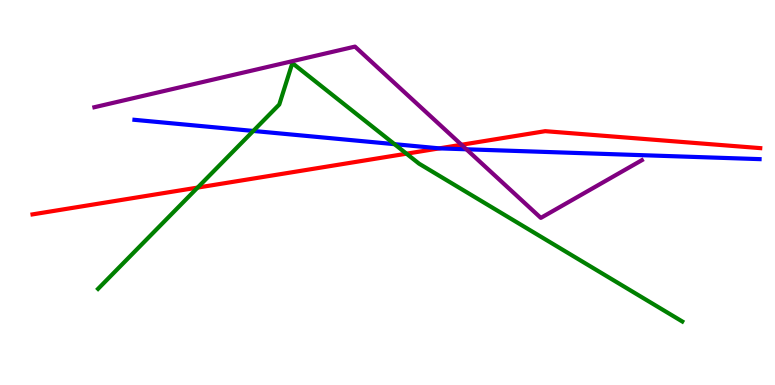[{'lines': ['blue', 'red'], 'intersections': [{'x': 5.67, 'y': 6.15}]}, {'lines': ['green', 'red'], 'intersections': [{'x': 2.55, 'y': 5.13}, {'x': 5.25, 'y': 6.01}]}, {'lines': ['purple', 'red'], 'intersections': [{'x': 5.95, 'y': 6.24}]}, {'lines': ['blue', 'green'], 'intersections': [{'x': 3.27, 'y': 6.6}, {'x': 5.09, 'y': 6.26}]}, {'lines': ['blue', 'purple'], 'intersections': [{'x': 6.02, 'y': 6.12}]}, {'lines': ['green', 'purple'], 'intersections': []}]